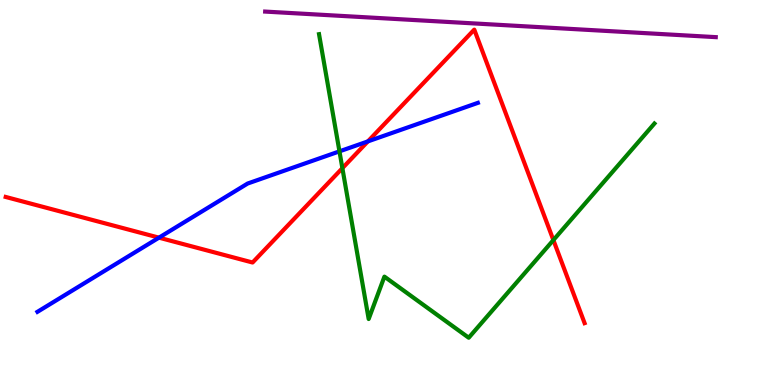[{'lines': ['blue', 'red'], 'intersections': [{'x': 2.05, 'y': 3.83}, {'x': 4.75, 'y': 6.33}]}, {'lines': ['green', 'red'], 'intersections': [{'x': 4.42, 'y': 5.63}, {'x': 7.14, 'y': 3.76}]}, {'lines': ['purple', 'red'], 'intersections': []}, {'lines': ['blue', 'green'], 'intersections': [{'x': 4.38, 'y': 6.07}]}, {'lines': ['blue', 'purple'], 'intersections': []}, {'lines': ['green', 'purple'], 'intersections': []}]